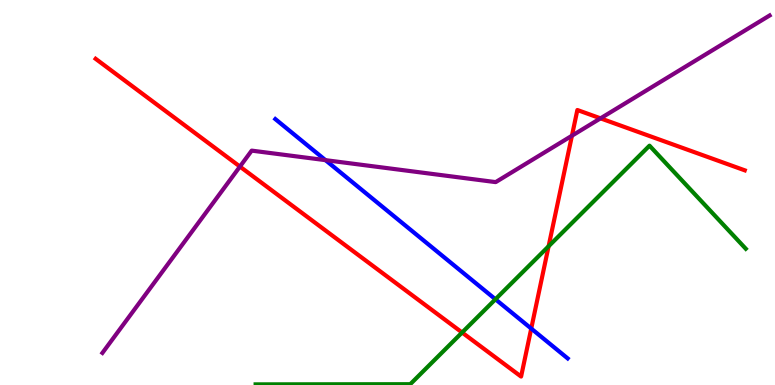[{'lines': ['blue', 'red'], 'intersections': [{'x': 6.85, 'y': 1.47}]}, {'lines': ['green', 'red'], 'intersections': [{'x': 5.96, 'y': 1.36}, {'x': 7.08, 'y': 3.6}]}, {'lines': ['purple', 'red'], 'intersections': [{'x': 3.1, 'y': 5.67}, {'x': 7.38, 'y': 6.47}, {'x': 7.75, 'y': 6.93}]}, {'lines': ['blue', 'green'], 'intersections': [{'x': 6.39, 'y': 2.23}]}, {'lines': ['blue', 'purple'], 'intersections': [{'x': 4.2, 'y': 5.84}]}, {'lines': ['green', 'purple'], 'intersections': []}]